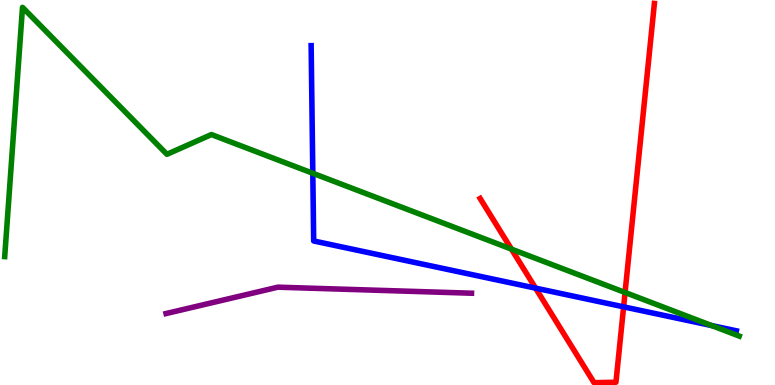[{'lines': ['blue', 'red'], 'intersections': [{'x': 6.91, 'y': 2.52}, {'x': 8.05, 'y': 2.03}]}, {'lines': ['green', 'red'], 'intersections': [{'x': 6.6, 'y': 3.53}, {'x': 8.07, 'y': 2.4}]}, {'lines': ['purple', 'red'], 'intersections': []}, {'lines': ['blue', 'green'], 'intersections': [{'x': 4.04, 'y': 5.5}, {'x': 9.18, 'y': 1.54}]}, {'lines': ['blue', 'purple'], 'intersections': []}, {'lines': ['green', 'purple'], 'intersections': []}]